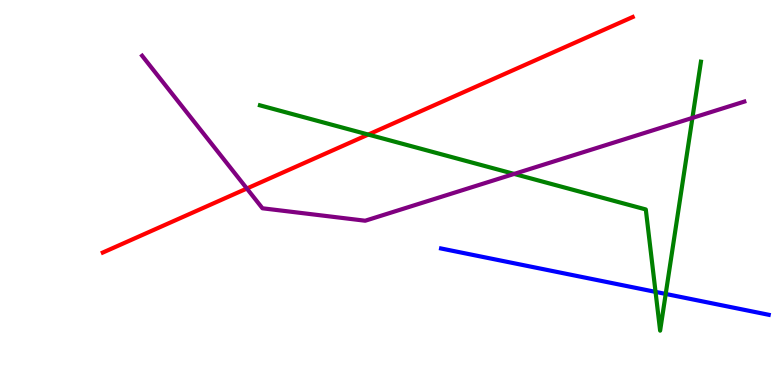[{'lines': ['blue', 'red'], 'intersections': []}, {'lines': ['green', 'red'], 'intersections': [{'x': 4.75, 'y': 6.5}]}, {'lines': ['purple', 'red'], 'intersections': [{'x': 3.19, 'y': 5.1}]}, {'lines': ['blue', 'green'], 'intersections': [{'x': 8.46, 'y': 2.42}, {'x': 8.59, 'y': 2.37}]}, {'lines': ['blue', 'purple'], 'intersections': []}, {'lines': ['green', 'purple'], 'intersections': [{'x': 6.63, 'y': 5.48}, {'x': 8.93, 'y': 6.94}]}]